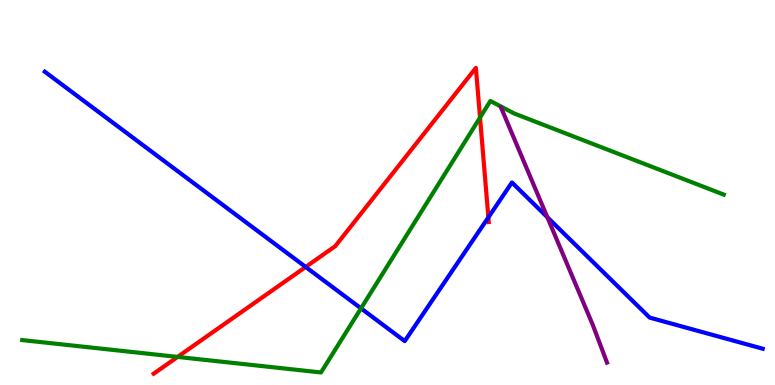[{'lines': ['blue', 'red'], 'intersections': [{'x': 3.94, 'y': 3.07}, {'x': 6.3, 'y': 4.35}]}, {'lines': ['green', 'red'], 'intersections': [{'x': 2.29, 'y': 0.729}, {'x': 6.19, 'y': 6.95}]}, {'lines': ['purple', 'red'], 'intersections': []}, {'lines': ['blue', 'green'], 'intersections': [{'x': 4.66, 'y': 1.99}]}, {'lines': ['blue', 'purple'], 'intersections': [{'x': 7.06, 'y': 4.36}]}, {'lines': ['green', 'purple'], 'intersections': []}]